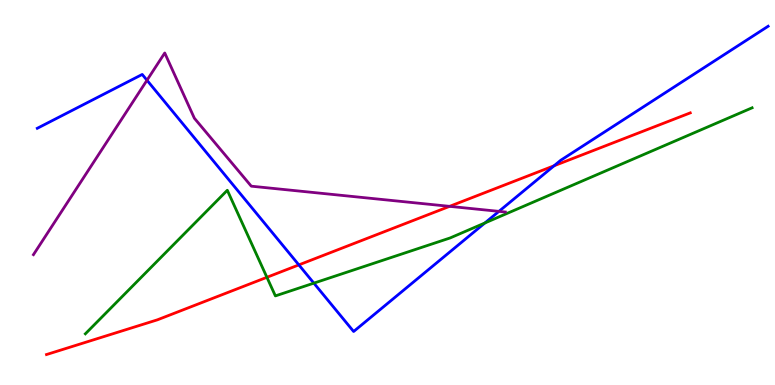[{'lines': ['blue', 'red'], 'intersections': [{'x': 3.86, 'y': 3.12}, {'x': 7.15, 'y': 5.69}]}, {'lines': ['green', 'red'], 'intersections': [{'x': 3.44, 'y': 2.8}]}, {'lines': ['purple', 'red'], 'intersections': [{'x': 5.8, 'y': 4.64}]}, {'lines': ['blue', 'green'], 'intersections': [{'x': 4.05, 'y': 2.65}, {'x': 6.26, 'y': 4.21}]}, {'lines': ['blue', 'purple'], 'intersections': [{'x': 1.9, 'y': 7.92}, {'x': 6.44, 'y': 4.51}]}, {'lines': ['green', 'purple'], 'intersections': []}]